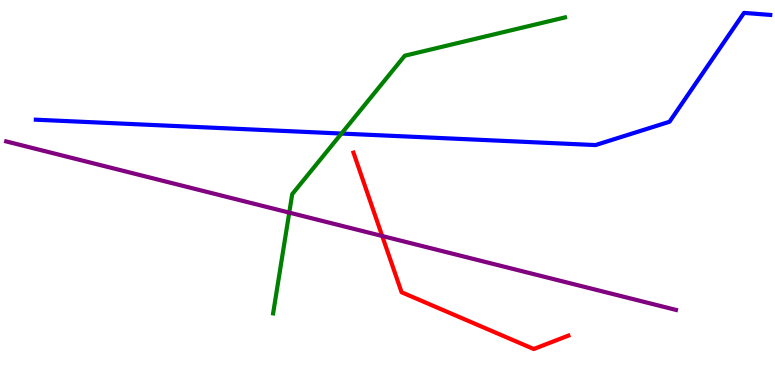[{'lines': ['blue', 'red'], 'intersections': []}, {'lines': ['green', 'red'], 'intersections': []}, {'lines': ['purple', 'red'], 'intersections': [{'x': 4.93, 'y': 3.87}]}, {'lines': ['blue', 'green'], 'intersections': [{'x': 4.41, 'y': 6.53}]}, {'lines': ['blue', 'purple'], 'intersections': []}, {'lines': ['green', 'purple'], 'intersections': [{'x': 3.73, 'y': 4.48}]}]